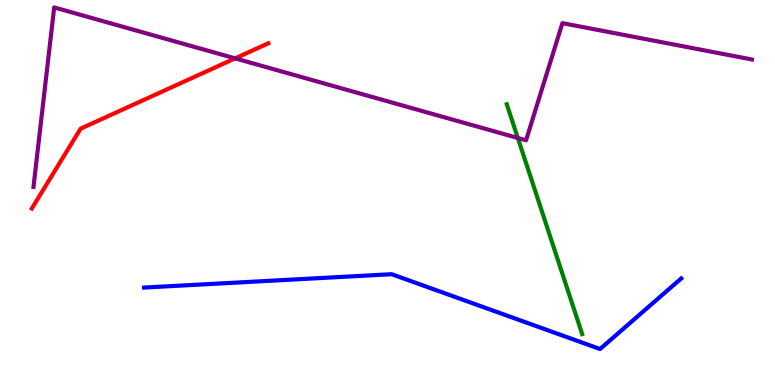[{'lines': ['blue', 'red'], 'intersections': []}, {'lines': ['green', 'red'], 'intersections': []}, {'lines': ['purple', 'red'], 'intersections': [{'x': 3.03, 'y': 8.48}]}, {'lines': ['blue', 'green'], 'intersections': []}, {'lines': ['blue', 'purple'], 'intersections': []}, {'lines': ['green', 'purple'], 'intersections': [{'x': 6.68, 'y': 6.42}]}]